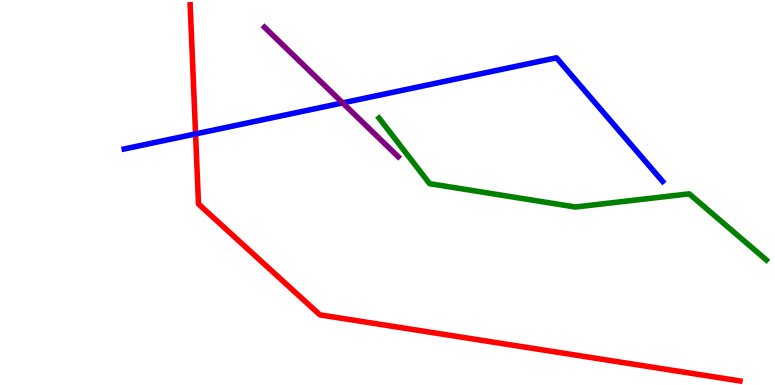[{'lines': ['blue', 'red'], 'intersections': [{'x': 2.52, 'y': 6.52}]}, {'lines': ['green', 'red'], 'intersections': []}, {'lines': ['purple', 'red'], 'intersections': []}, {'lines': ['blue', 'green'], 'intersections': []}, {'lines': ['blue', 'purple'], 'intersections': [{'x': 4.42, 'y': 7.33}]}, {'lines': ['green', 'purple'], 'intersections': []}]